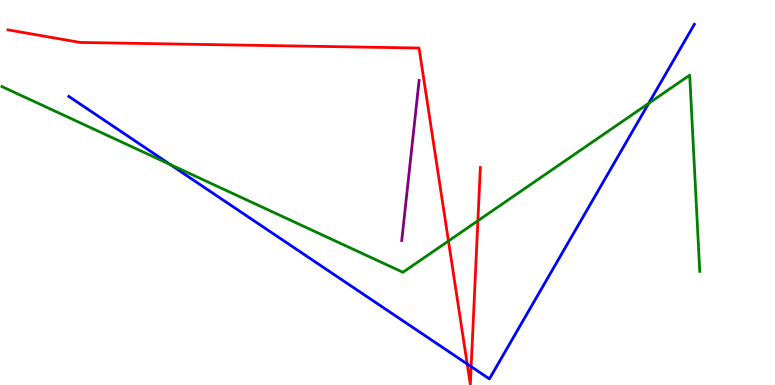[{'lines': ['blue', 'red'], 'intersections': [{'x': 6.03, 'y': 0.546}, {'x': 6.08, 'y': 0.477}]}, {'lines': ['green', 'red'], 'intersections': [{'x': 5.79, 'y': 3.74}, {'x': 6.17, 'y': 4.27}]}, {'lines': ['purple', 'red'], 'intersections': []}, {'lines': ['blue', 'green'], 'intersections': [{'x': 2.2, 'y': 5.73}, {'x': 8.37, 'y': 7.32}]}, {'lines': ['blue', 'purple'], 'intersections': []}, {'lines': ['green', 'purple'], 'intersections': []}]